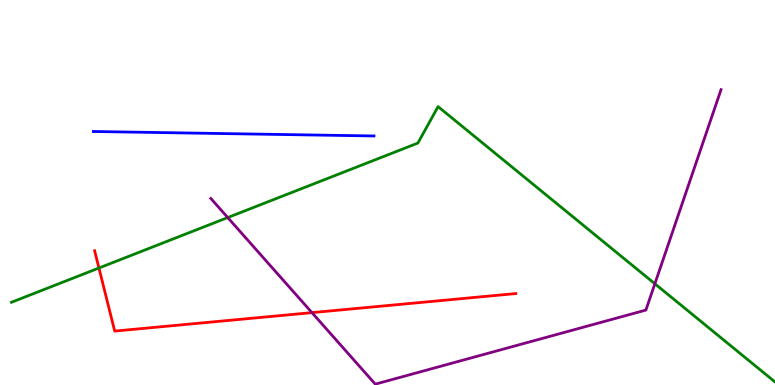[{'lines': ['blue', 'red'], 'intersections': []}, {'lines': ['green', 'red'], 'intersections': [{'x': 1.28, 'y': 3.04}]}, {'lines': ['purple', 'red'], 'intersections': [{'x': 4.03, 'y': 1.88}]}, {'lines': ['blue', 'green'], 'intersections': []}, {'lines': ['blue', 'purple'], 'intersections': []}, {'lines': ['green', 'purple'], 'intersections': [{'x': 2.94, 'y': 4.35}, {'x': 8.45, 'y': 2.63}]}]